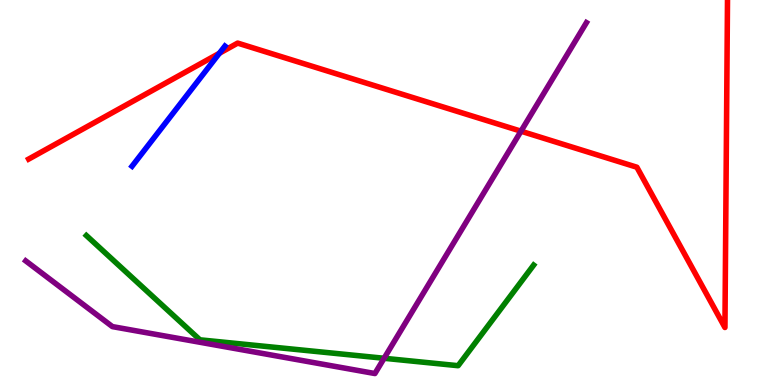[{'lines': ['blue', 'red'], 'intersections': [{'x': 2.83, 'y': 8.62}]}, {'lines': ['green', 'red'], 'intersections': []}, {'lines': ['purple', 'red'], 'intersections': [{'x': 6.72, 'y': 6.59}]}, {'lines': ['blue', 'green'], 'intersections': []}, {'lines': ['blue', 'purple'], 'intersections': []}, {'lines': ['green', 'purple'], 'intersections': [{'x': 4.96, 'y': 0.694}]}]